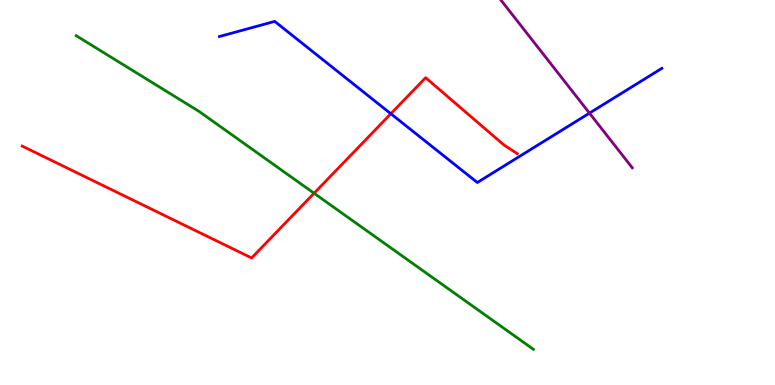[{'lines': ['blue', 'red'], 'intersections': [{'x': 5.04, 'y': 7.05}]}, {'lines': ['green', 'red'], 'intersections': [{'x': 4.05, 'y': 4.98}]}, {'lines': ['purple', 'red'], 'intersections': []}, {'lines': ['blue', 'green'], 'intersections': []}, {'lines': ['blue', 'purple'], 'intersections': [{'x': 7.61, 'y': 7.06}]}, {'lines': ['green', 'purple'], 'intersections': []}]